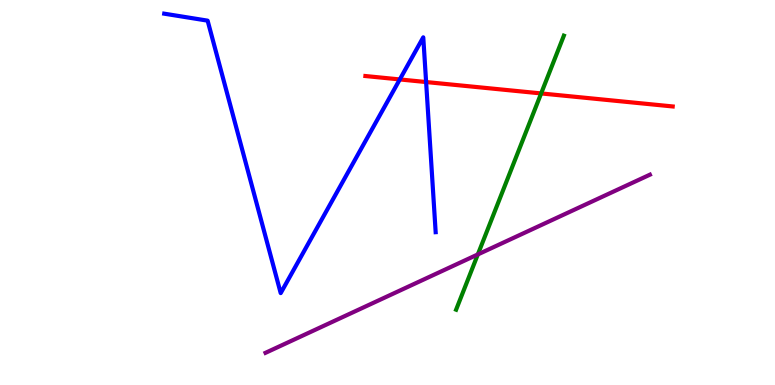[{'lines': ['blue', 'red'], 'intersections': [{'x': 5.16, 'y': 7.94}, {'x': 5.5, 'y': 7.87}]}, {'lines': ['green', 'red'], 'intersections': [{'x': 6.98, 'y': 7.57}]}, {'lines': ['purple', 'red'], 'intersections': []}, {'lines': ['blue', 'green'], 'intersections': []}, {'lines': ['blue', 'purple'], 'intersections': []}, {'lines': ['green', 'purple'], 'intersections': [{'x': 6.17, 'y': 3.39}]}]